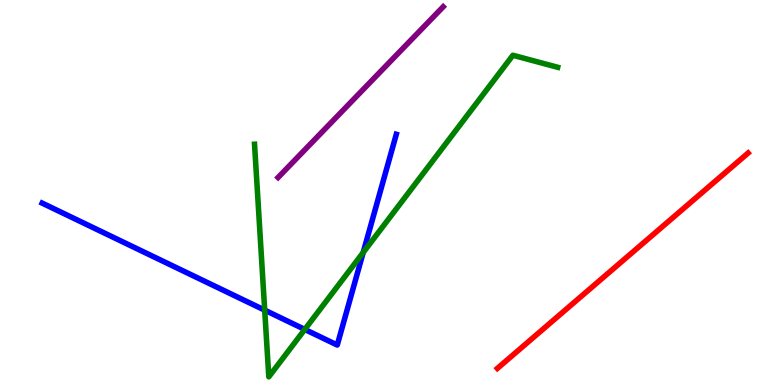[{'lines': ['blue', 'red'], 'intersections': []}, {'lines': ['green', 'red'], 'intersections': []}, {'lines': ['purple', 'red'], 'intersections': []}, {'lines': ['blue', 'green'], 'intersections': [{'x': 3.42, 'y': 1.94}, {'x': 3.93, 'y': 1.44}, {'x': 4.69, 'y': 3.44}]}, {'lines': ['blue', 'purple'], 'intersections': []}, {'lines': ['green', 'purple'], 'intersections': []}]